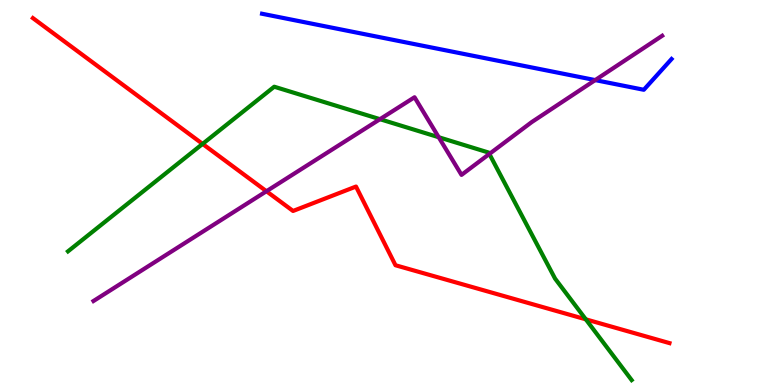[{'lines': ['blue', 'red'], 'intersections': []}, {'lines': ['green', 'red'], 'intersections': [{'x': 2.61, 'y': 6.26}, {'x': 7.56, 'y': 1.71}]}, {'lines': ['purple', 'red'], 'intersections': [{'x': 3.44, 'y': 5.03}]}, {'lines': ['blue', 'green'], 'intersections': []}, {'lines': ['blue', 'purple'], 'intersections': [{'x': 7.68, 'y': 7.92}]}, {'lines': ['green', 'purple'], 'intersections': [{'x': 4.9, 'y': 6.9}, {'x': 5.66, 'y': 6.44}, {'x': 6.31, 'y': 6.0}]}]